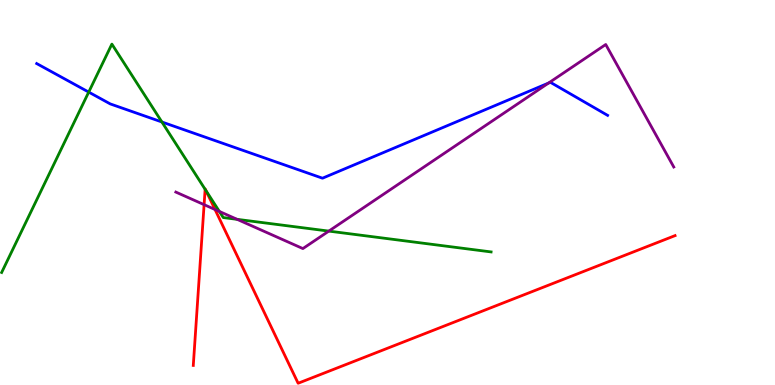[{'lines': ['blue', 'red'], 'intersections': []}, {'lines': ['green', 'red'], 'intersections': [{'x': 2.65, 'y': 5.08}, {'x': 2.66, 'y': 5.05}]}, {'lines': ['purple', 'red'], 'intersections': [{'x': 2.63, 'y': 4.68}, {'x': 2.77, 'y': 4.56}]}, {'lines': ['blue', 'green'], 'intersections': [{'x': 1.14, 'y': 7.61}, {'x': 2.09, 'y': 6.83}]}, {'lines': ['blue', 'purple'], 'intersections': [{'x': 7.08, 'y': 7.84}]}, {'lines': ['green', 'purple'], 'intersections': [{'x': 2.83, 'y': 4.51}, {'x': 3.06, 'y': 4.3}, {'x': 4.24, 'y': 4.0}]}]